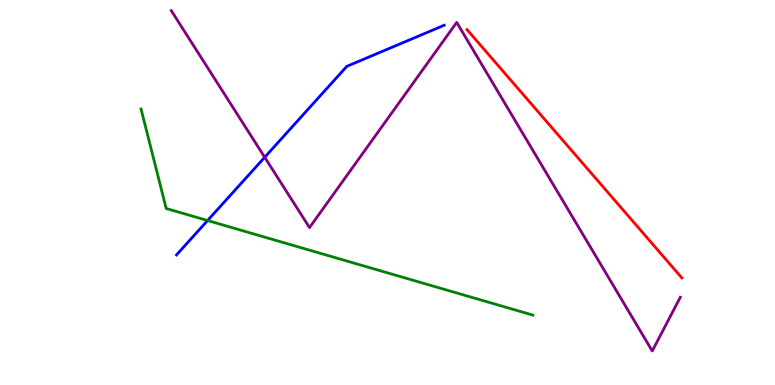[{'lines': ['blue', 'red'], 'intersections': []}, {'lines': ['green', 'red'], 'intersections': []}, {'lines': ['purple', 'red'], 'intersections': []}, {'lines': ['blue', 'green'], 'intersections': [{'x': 2.68, 'y': 4.27}]}, {'lines': ['blue', 'purple'], 'intersections': [{'x': 3.42, 'y': 5.92}]}, {'lines': ['green', 'purple'], 'intersections': []}]